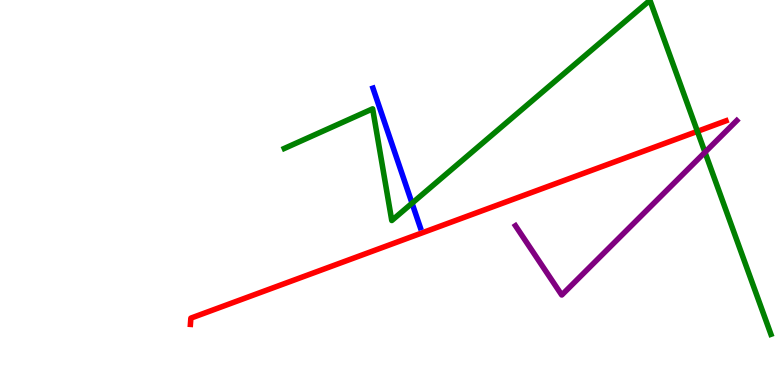[{'lines': ['blue', 'red'], 'intersections': []}, {'lines': ['green', 'red'], 'intersections': [{'x': 9.0, 'y': 6.59}]}, {'lines': ['purple', 'red'], 'intersections': []}, {'lines': ['blue', 'green'], 'intersections': [{'x': 5.32, 'y': 4.72}]}, {'lines': ['blue', 'purple'], 'intersections': []}, {'lines': ['green', 'purple'], 'intersections': [{'x': 9.1, 'y': 6.04}]}]